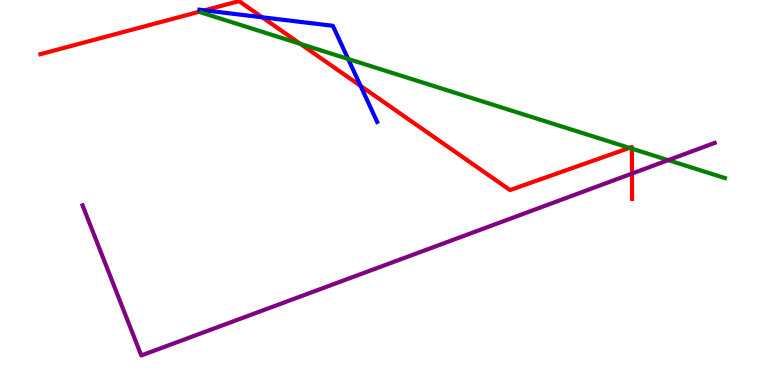[{'lines': ['blue', 'red'], 'intersections': [{'x': 2.64, 'y': 9.73}, {'x': 3.38, 'y': 9.55}, {'x': 4.65, 'y': 7.77}]}, {'lines': ['green', 'red'], 'intersections': [{'x': 3.87, 'y': 8.86}, {'x': 8.12, 'y': 6.16}, {'x': 8.15, 'y': 6.14}]}, {'lines': ['purple', 'red'], 'intersections': [{'x': 8.15, 'y': 5.49}]}, {'lines': ['blue', 'green'], 'intersections': [{'x': 4.49, 'y': 8.47}]}, {'lines': ['blue', 'purple'], 'intersections': []}, {'lines': ['green', 'purple'], 'intersections': [{'x': 8.62, 'y': 5.84}]}]